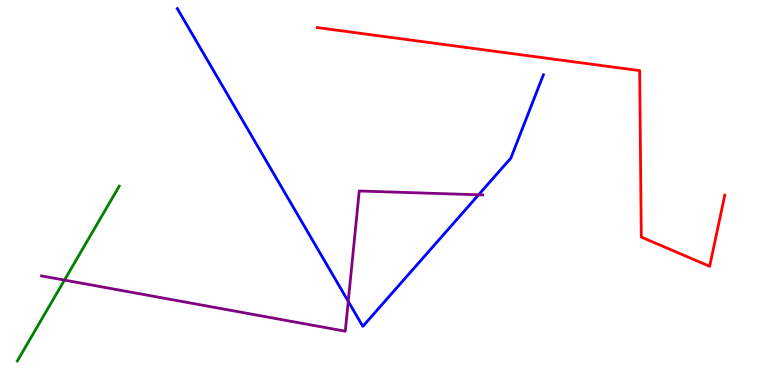[{'lines': ['blue', 'red'], 'intersections': []}, {'lines': ['green', 'red'], 'intersections': []}, {'lines': ['purple', 'red'], 'intersections': []}, {'lines': ['blue', 'green'], 'intersections': []}, {'lines': ['blue', 'purple'], 'intersections': [{'x': 4.49, 'y': 2.17}, {'x': 6.18, 'y': 4.94}]}, {'lines': ['green', 'purple'], 'intersections': [{'x': 0.832, 'y': 2.72}]}]